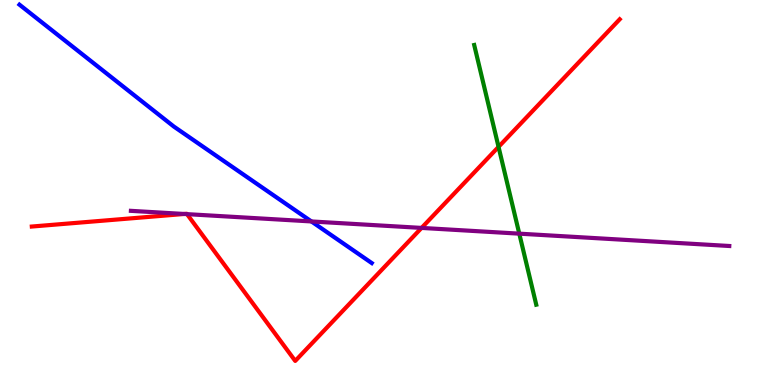[{'lines': ['blue', 'red'], 'intersections': []}, {'lines': ['green', 'red'], 'intersections': [{'x': 6.43, 'y': 6.19}]}, {'lines': ['purple', 'red'], 'intersections': [{'x': 2.38, 'y': 4.44}, {'x': 2.41, 'y': 4.44}, {'x': 5.44, 'y': 4.08}]}, {'lines': ['blue', 'green'], 'intersections': []}, {'lines': ['blue', 'purple'], 'intersections': [{'x': 4.02, 'y': 4.25}]}, {'lines': ['green', 'purple'], 'intersections': [{'x': 6.7, 'y': 3.93}]}]